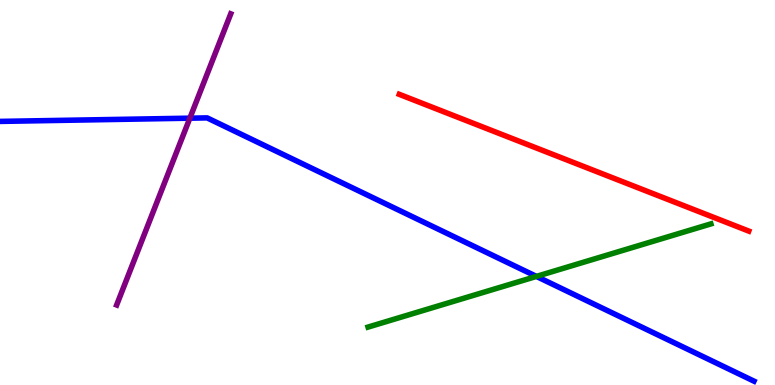[{'lines': ['blue', 'red'], 'intersections': []}, {'lines': ['green', 'red'], 'intersections': []}, {'lines': ['purple', 'red'], 'intersections': []}, {'lines': ['blue', 'green'], 'intersections': [{'x': 6.92, 'y': 2.82}]}, {'lines': ['blue', 'purple'], 'intersections': [{'x': 2.45, 'y': 6.93}]}, {'lines': ['green', 'purple'], 'intersections': []}]